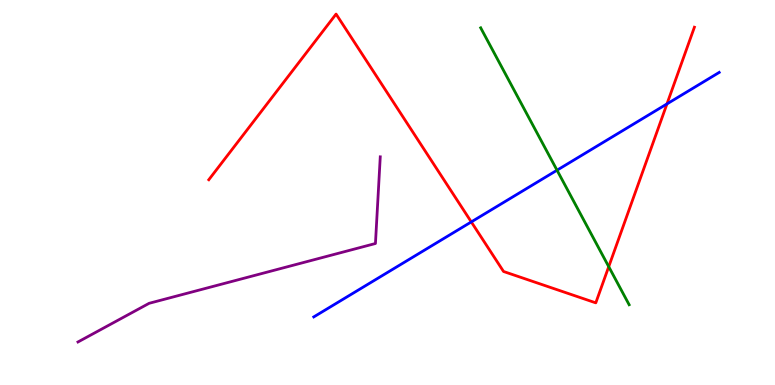[{'lines': ['blue', 'red'], 'intersections': [{'x': 6.08, 'y': 4.24}, {'x': 8.61, 'y': 7.3}]}, {'lines': ['green', 'red'], 'intersections': [{'x': 7.85, 'y': 3.07}]}, {'lines': ['purple', 'red'], 'intersections': []}, {'lines': ['blue', 'green'], 'intersections': [{'x': 7.19, 'y': 5.58}]}, {'lines': ['blue', 'purple'], 'intersections': []}, {'lines': ['green', 'purple'], 'intersections': []}]